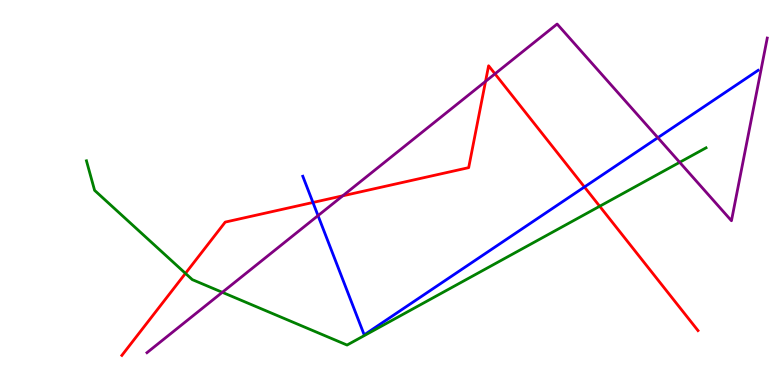[{'lines': ['blue', 'red'], 'intersections': [{'x': 4.04, 'y': 4.74}, {'x': 7.54, 'y': 5.14}]}, {'lines': ['green', 'red'], 'intersections': [{'x': 2.39, 'y': 2.9}, {'x': 7.74, 'y': 4.64}]}, {'lines': ['purple', 'red'], 'intersections': [{'x': 4.42, 'y': 4.91}, {'x': 6.27, 'y': 7.89}, {'x': 6.39, 'y': 8.08}]}, {'lines': ['blue', 'green'], 'intersections': []}, {'lines': ['blue', 'purple'], 'intersections': [{'x': 4.1, 'y': 4.4}, {'x': 8.49, 'y': 6.42}]}, {'lines': ['green', 'purple'], 'intersections': [{'x': 2.87, 'y': 2.41}, {'x': 8.77, 'y': 5.78}]}]